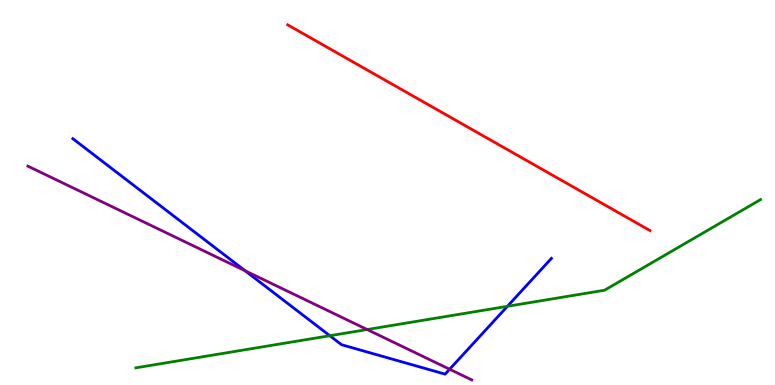[{'lines': ['blue', 'red'], 'intersections': []}, {'lines': ['green', 'red'], 'intersections': []}, {'lines': ['purple', 'red'], 'intersections': []}, {'lines': ['blue', 'green'], 'intersections': [{'x': 4.26, 'y': 1.28}, {'x': 6.55, 'y': 2.04}]}, {'lines': ['blue', 'purple'], 'intersections': [{'x': 3.16, 'y': 2.97}, {'x': 5.8, 'y': 0.409}]}, {'lines': ['green', 'purple'], 'intersections': [{'x': 4.74, 'y': 1.44}]}]